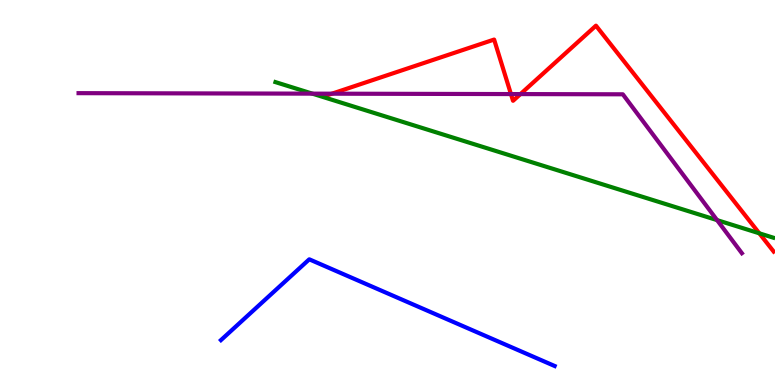[{'lines': ['blue', 'red'], 'intersections': []}, {'lines': ['green', 'red'], 'intersections': [{'x': 9.8, 'y': 3.94}]}, {'lines': ['purple', 'red'], 'intersections': [{'x': 4.28, 'y': 7.57}, {'x': 6.59, 'y': 7.56}, {'x': 6.72, 'y': 7.56}]}, {'lines': ['blue', 'green'], 'intersections': []}, {'lines': ['blue', 'purple'], 'intersections': []}, {'lines': ['green', 'purple'], 'intersections': [{'x': 4.03, 'y': 7.57}, {'x': 9.25, 'y': 4.28}]}]